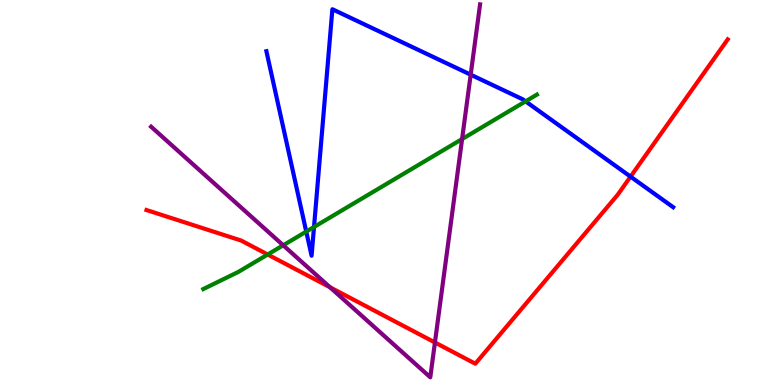[{'lines': ['blue', 'red'], 'intersections': [{'x': 8.14, 'y': 5.41}]}, {'lines': ['green', 'red'], 'intersections': [{'x': 3.45, 'y': 3.39}]}, {'lines': ['purple', 'red'], 'intersections': [{'x': 4.26, 'y': 2.54}, {'x': 5.61, 'y': 1.1}]}, {'lines': ['blue', 'green'], 'intersections': [{'x': 3.95, 'y': 3.98}, {'x': 4.05, 'y': 4.1}, {'x': 6.78, 'y': 7.37}]}, {'lines': ['blue', 'purple'], 'intersections': [{'x': 6.07, 'y': 8.06}]}, {'lines': ['green', 'purple'], 'intersections': [{'x': 3.65, 'y': 3.63}, {'x': 5.96, 'y': 6.39}]}]